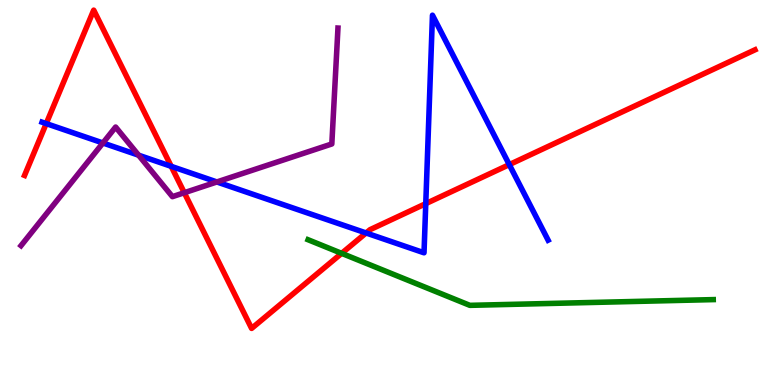[{'lines': ['blue', 'red'], 'intersections': [{'x': 0.596, 'y': 6.79}, {'x': 2.21, 'y': 5.68}, {'x': 4.72, 'y': 3.95}, {'x': 5.49, 'y': 4.71}, {'x': 6.57, 'y': 5.72}]}, {'lines': ['green', 'red'], 'intersections': [{'x': 4.41, 'y': 3.42}]}, {'lines': ['purple', 'red'], 'intersections': [{'x': 2.38, 'y': 4.99}]}, {'lines': ['blue', 'green'], 'intersections': []}, {'lines': ['blue', 'purple'], 'intersections': [{'x': 1.33, 'y': 6.29}, {'x': 1.79, 'y': 5.97}, {'x': 2.8, 'y': 5.27}]}, {'lines': ['green', 'purple'], 'intersections': []}]